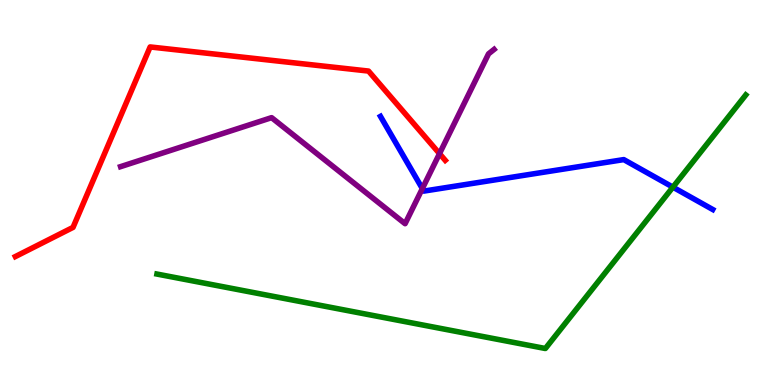[{'lines': ['blue', 'red'], 'intersections': []}, {'lines': ['green', 'red'], 'intersections': []}, {'lines': ['purple', 'red'], 'intersections': [{'x': 5.67, 'y': 6.01}]}, {'lines': ['blue', 'green'], 'intersections': [{'x': 8.68, 'y': 5.14}]}, {'lines': ['blue', 'purple'], 'intersections': [{'x': 5.45, 'y': 5.1}]}, {'lines': ['green', 'purple'], 'intersections': []}]